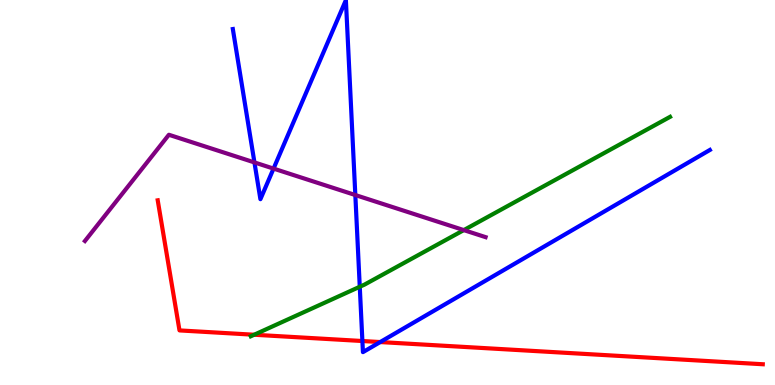[{'lines': ['blue', 'red'], 'intersections': [{'x': 4.68, 'y': 1.14}, {'x': 4.91, 'y': 1.12}]}, {'lines': ['green', 'red'], 'intersections': [{'x': 3.28, 'y': 1.31}]}, {'lines': ['purple', 'red'], 'intersections': []}, {'lines': ['blue', 'green'], 'intersections': [{'x': 4.64, 'y': 2.55}]}, {'lines': ['blue', 'purple'], 'intersections': [{'x': 3.28, 'y': 5.78}, {'x': 3.53, 'y': 5.62}, {'x': 4.58, 'y': 4.93}]}, {'lines': ['green', 'purple'], 'intersections': [{'x': 5.98, 'y': 4.02}]}]